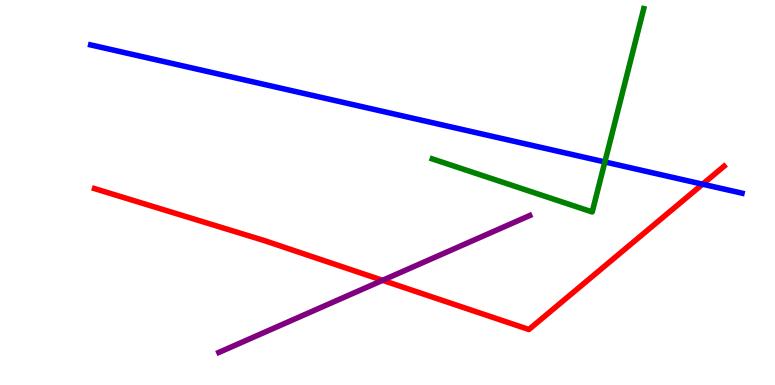[{'lines': ['blue', 'red'], 'intersections': [{'x': 9.07, 'y': 5.22}]}, {'lines': ['green', 'red'], 'intersections': []}, {'lines': ['purple', 'red'], 'intersections': [{'x': 4.94, 'y': 2.72}]}, {'lines': ['blue', 'green'], 'intersections': [{'x': 7.8, 'y': 5.79}]}, {'lines': ['blue', 'purple'], 'intersections': []}, {'lines': ['green', 'purple'], 'intersections': []}]